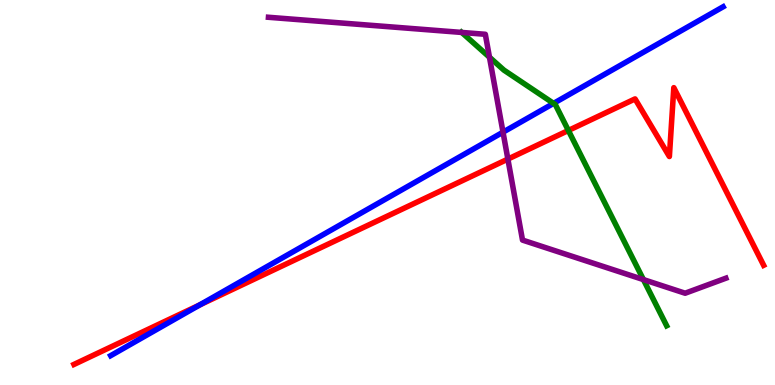[{'lines': ['blue', 'red'], 'intersections': [{'x': 2.58, 'y': 2.08}]}, {'lines': ['green', 'red'], 'intersections': [{'x': 7.33, 'y': 6.61}]}, {'lines': ['purple', 'red'], 'intersections': [{'x': 6.55, 'y': 5.87}]}, {'lines': ['blue', 'green'], 'intersections': [{'x': 7.14, 'y': 7.31}]}, {'lines': ['blue', 'purple'], 'intersections': [{'x': 6.49, 'y': 6.57}]}, {'lines': ['green', 'purple'], 'intersections': [{'x': 5.96, 'y': 9.16}, {'x': 6.32, 'y': 8.51}, {'x': 8.3, 'y': 2.74}]}]